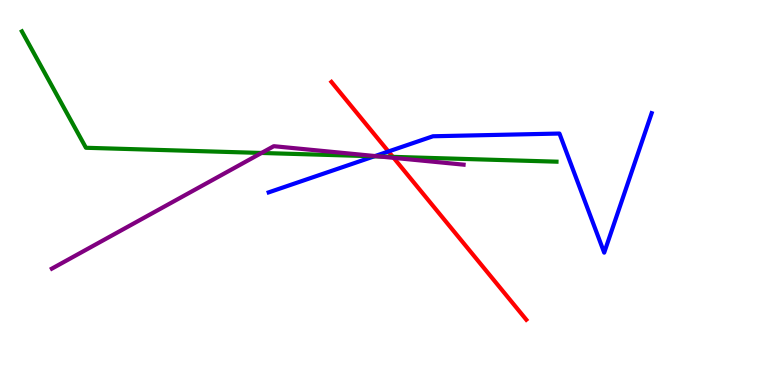[{'lines': ['blue', 'red'], 'intersections': [{'x': 5.01, 'y': 6.07}]}, {'lines': ['green', 'red'], 'intersections': [{'x': 5.07, 'y': 5.93}]}, {'lines': ['purple', 'red'], 'intersections': [{'x': 5.08, 'y': 5.9}]}, {'lines': ['blue', 'green'], 'intersections': [{'x': 4.83, 'y': 5.94}]}, {'lines': ['blue', 'purple'], 'intersections': [{'x': 4.84, 'y': 5.95}]}, {'lines': ['green', 'purple'], 'intersections': [{'x': 3.37, 'y': 6.03}, {'x': 4.89, 'y': 5.94}]}]